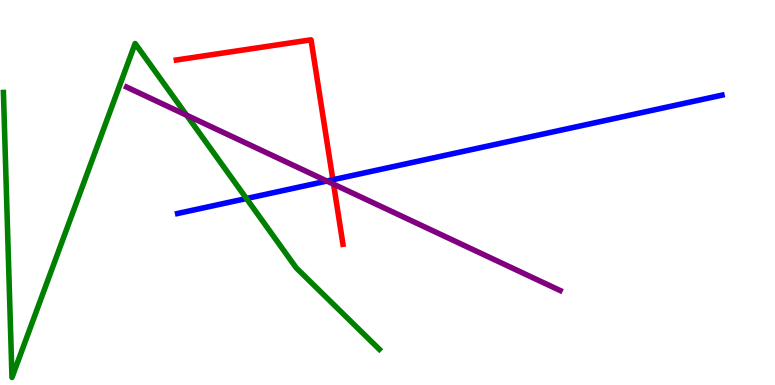[{'lines': ['blue', 'red'], 'intersections': [{'x': 4.3, 'y': 5.33}]}, {'lines': ['green', 'red'], 'intersections': []}, {'lines': ['purple', 'red'], 'intersections': [{'x': 4.3, 'y': 5.22}]}, {'lines': ['blue', 'green'], 'intersections': [{'x': 3.18, 'y': 4.84}]}, {'lines': ['blue', 'purple'], 'intersections': [{'x': 4.22, 'y': 5.3}]}, {'lines': ['green', 'purple'], 'intersections': [{'x': 2.41, 'y': 7.01}]}]